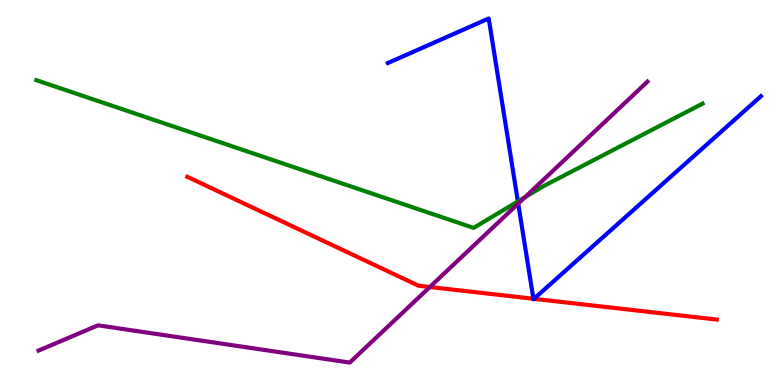[{'lines': ['blue', 'red'], 'intersections': [{'x': 6.88, 'y': 2.24}, {'x': 6.89, 'y': 2.24}]}, {'lines': ['green', 'red'], 'intersections': []}, {'lines': ['purple', 'red'], 'intersections': [{'x': 5.55, 'y': 2.55}]}, {'lines': ['blue', 'green'], 'intersections': [{'x': 6.68, 'y': 4.77}]}, {'lines': ['blue', 'purple'], 'intersections': [{'x': 6.69, 'y': 4.71}]}, {'lines': ['green', 'purple'], 'intersections': [{'x': 6.77, 'y': 4.88}]}]